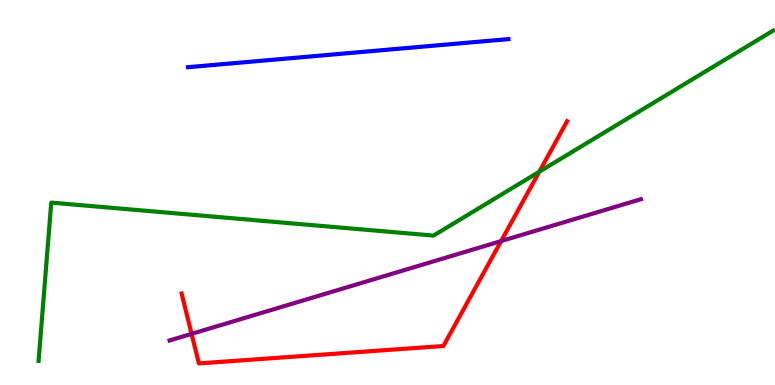[{'lines': ['blue', 'red'], 'intersections': []}, {'lines': ['green', 'red'], 'intersections': [{'x': 6.96, 'y': 5.54}]}, {'lines': ['purple', 'red'], 'intersections': [{'x': 2.47, 'y': 1.33}, {'x': 6.47, 'y': 3.74}]}, {'lines': ['blue', 'green'], 'intersections': []}, {'lines': ['blue', 'purple'], 'intersections': []}, {'lines': ['green', 'purple'], 'intersections': []}]